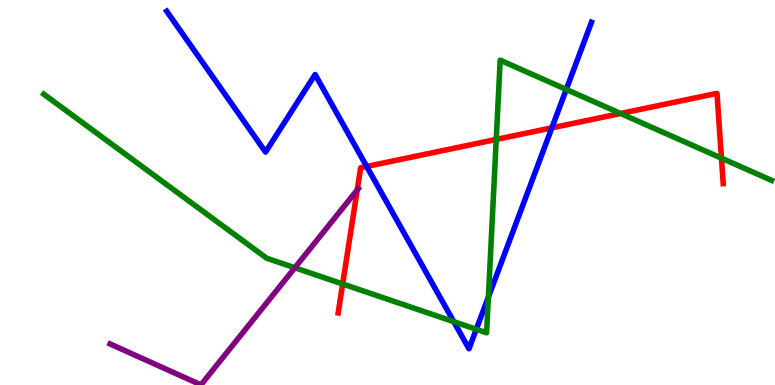[{'lines': ['blue', 'red'], 'intersections': [{'x': 4.73, 'y': 5.68}, {'x': 7.12, 'y': 6.68}]}, {'lines': ['green', 'red'], 'intersections': [{'x': 4.42, 'y': 2.62}, {'x': 6.4, 'y': 6.38}, {'x': 8.01, 'y': 7.05}, {'x': 9.31, 'y': 5.89}]}, {'lines': ['purple', 'red'], 'intersections': [{'x': 4.61, 'y': 5.07}]}, {'lines': ['blue', 'green'], 'intersections': [{'x': 5.86, 'y': 1.64}, {'x': 6.15, 'y': 1.45}, {'x': 6.3, 'y': 2.29}, {'x': 7.31, 'y': 7.68}]}, {'lines': ['blue', 'purple'], 'intersections': []}, {'lines': ['green', 'purple'], 'intersections': [{'x': 3.8, 'y': 3.05}]}]